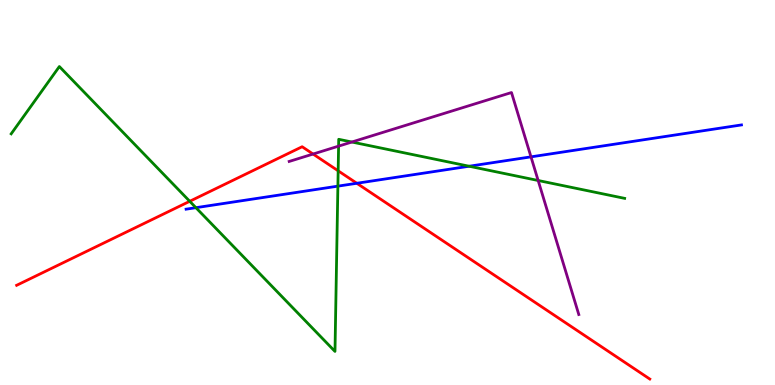[{'lines': ['blue', 'red'], 'intersections': [{'x': 4.6, 'y': 5.24}]}, {'lines': ['green', 'red'], 'intersections': [{'x': 2.45, 'y': 4.77}, {'x': 4.36, 'y': 5.56}]}, {'lines': ['purple', 'red'], 'intersections': [{'x': 4.04, 'y': 6.0}]}, {'lines': ['blue', 'green'], 'intersections': [{'x': 2.53, 'y': 4.61}, {'x': 4.36, 'y': 5.17}, {'x': 6.05, 'y': 5.68}]}, {'lines': ['blue', 'purple'], 'intersections': [{'x': 6.85, 'y': 5.93}]}, {'lines': ['green', 'purple'], 'intersections': [{'x': 4.37, 'y': 6.2}, {'x': 4.54, 'y': 6.31}, {'x': 6.94, 'y': 5.31}]}]